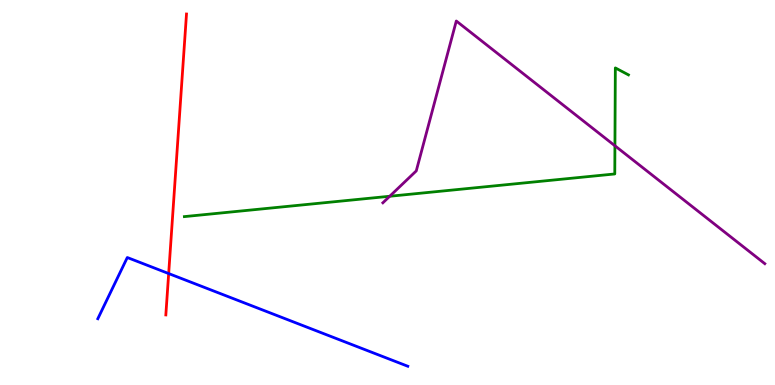[{'lines': ['blue', 'red'], 'intersections': [{'x': 2.18, 'y': 2.89}]}, {'lines': ['green', 'red'], 'intersections': []}, {'lines': ['purple', 'red'], 'intersections': []}, {'lines': ['blue', 'green'], 'intersections': []}, {'lines': ['blue', 'purple'], 'intersections': []}, {'lines': ['green', 'purple'], 'intersections': [{'x': 5.03, 'y': 4.9}, {'x': 7.93, 'y': 6.21}]}]